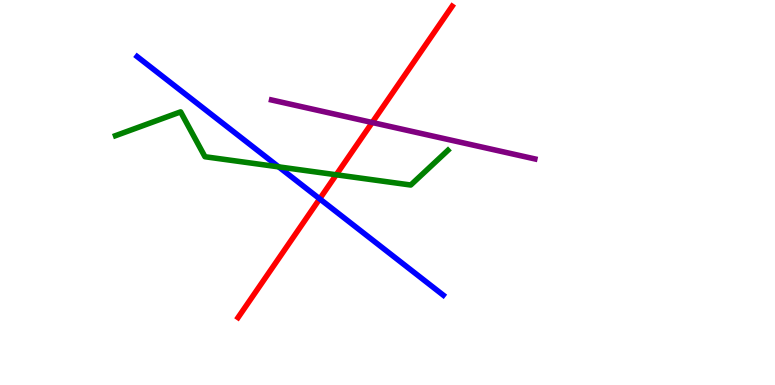[{'lines': ['blue', 'red'], 'intersections': [{'x': 4.13, 'y': 4.84}]}, {'lines': ['green', 'red'], 'intersections': [{'x': 4.34, 'y': 5.46}]}, {'lines': ['purple', 'red'], 'intersections': [{'x': 4.8, 'y': 6.82}]}, {'lines': ['blue', 'green'], 'intersections': [{'x': 3.6, 'y': 5.67}]}, {'lines': ['blue', 'purple'], 'intersections': []}, {'lines': ['green', 'purple'], 'intersections': []}]